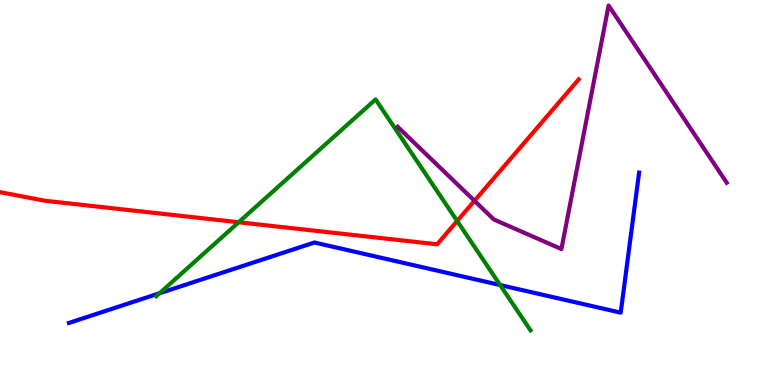[{'lines': ['blue', 'red'], 'intersections': []}, {'lines': ['green', 'red'], 'intersections': [{'x': 3.08, 'y': 4.23}, {'x': 5.9, 'y': 4.26}]}, {'lines': ['purple', 'red'], 'intersections': [{'x': 6.12, 'y': 4.78}]}, {'lines': ['blue', 'green'], 'intersections': [{'x': 2.06, 'y': 2.38}, {'x': 6.45, 'y': 2.6}]}, {'lines': ['blue', 'purple'], 'intersections': []}, {'lines': ['green', 'purple'], 'intersections': []}]